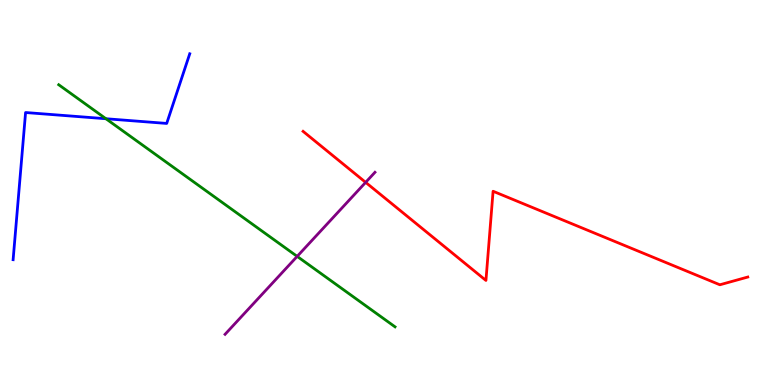[{'lines': ['blue', 'red'], 'intersections': []}, {'lines': ['green', 'red'], 'intersections': []}, {'lines': ['purple', 'red'], 'intersections': [{'x': 4.72, 'y': 5.26}]}, {'lines': ['blue', 'green'], 'intersections': [{'x': 1.37, 'y': 6.92}]}, {'lines': ['blue', 'purple'], 'intersections': []}, {'lines': ['green', 'purple'], 'intersections': [{'x': 3.83, 'y': 3.34}]}]